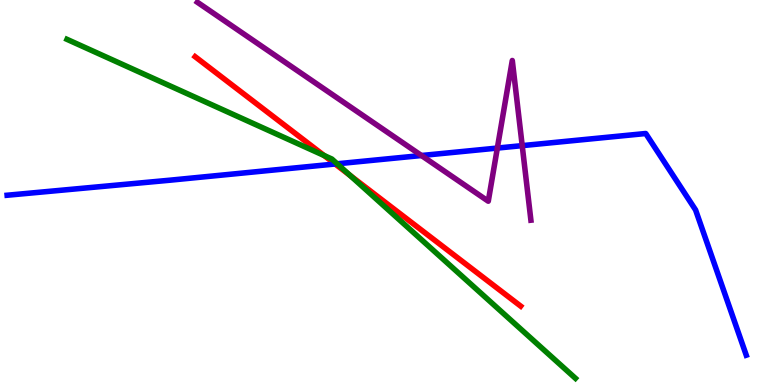[{'lines': ['blue', 'red'], 'intersections': [{'x': 4.32, 'y': 5.74}]}, {'lines': ['green', 'red'], 'intersections': [{'x': 4.18, 'y': 5.96}, {'x': 4.52, 'y': 5.45}]}, {'lines': ['purple', 'red'], 'intersections': []}, {'lines': ['blue', 'green'], 'intersections': [{'x': 4.35, 'y': 5.75}]}, {'lines': ['blue', 'purple'], 'intersections': [{'x': 5.44, 'y': 5.96}, {'x': 6.42, 'y': 6.15}, {'x': 6.74, 'y': 6.22}]}, {'lines': ['green', 'purple'], 'intersections': []}]